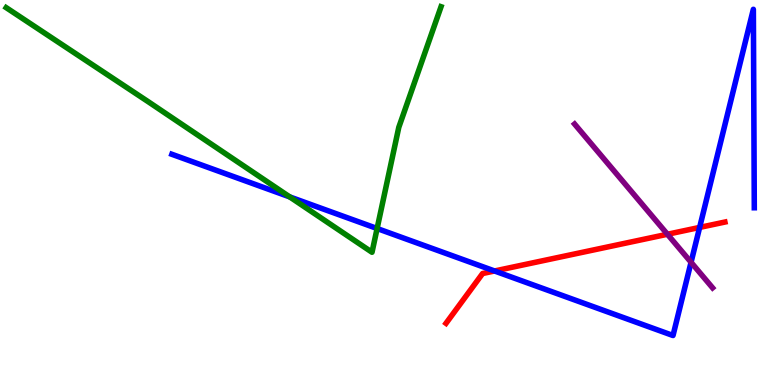[{'lines': ['blue', 'red'], 'intersections': [{'x': 6.38, 'y': 2.96}, {'x': 9.03, 'y': 4.09}]}, {'lines': ['green', 'red'], 'intersections': []}, {'lines': ['purple', 'red'], 'intersections': [{'x': 8.61, 'y': 3.92}]}, {'lines': ['blue', 'green'], 'intersections': [{'x': 3.74, 'y': 4.89}, {'x': 4.87, 'y': 4.06}]}, {'lines': ['blue', 'purple'], 'intersections': [{'x': 8.92, 'y': 3.19}]}, {'lines': ['green', 'purple'], 'intersections': []}]